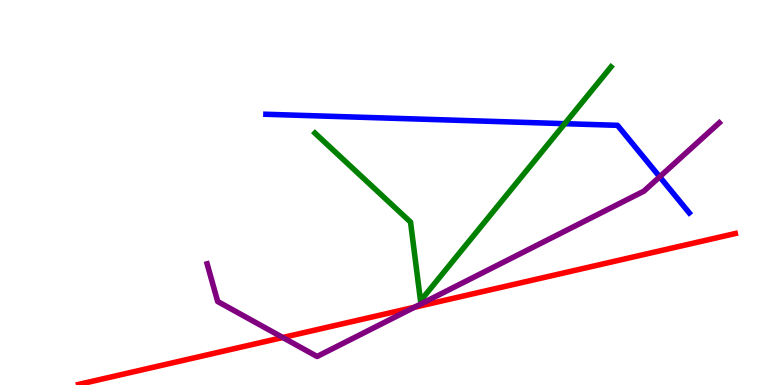[{'lines': ['blue', 'red'], 'intersections': []}, {'lines': ['green', 'red'], 'intersections': []}, {'lines': ['purple', 'red'], 'intersections': [{'x': 3.65, 'y': 1.23}, {'x': 5.35, 'y': 2.02}]}, {'lines': ['blue', 'green'], 'intersections': [{'x': 7.29, 'y': 6.79}]}, {'lines': ['blue', 'purple'], 'intersections': [{'x': 8.51, 'y': 5.41}]}, {'lines': ['green', 'purple'], 'intersections': []}]